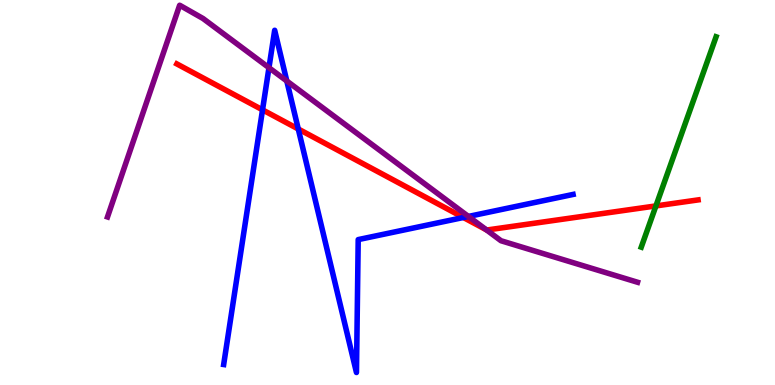[{'lines': ['blue', 'red'], 'intersections': [{'x': 3.39, 'y': 7.15}, {'x': 3.85, 'y': 6.65}, {'x': 5.98, 'y': 4.35}]}, {'lines': ['green', 'red'], 'intersections': [{'x': 8.46, 'y': 4.65}]}, {'lines': ['purple', 'red'], 'intersections': [{'x': 6.27, 'y': 4.03}]}, {'lines': ['blue', 'green'], 'intersections': []}, {'lines': ['blue', 'purple'], 'intersections': [{'x': 3.47, 'y': 8.24}, {'x': 3.7, 'y': 7.9}, {'x': 6.04, 'y': 4.38}]}, {'lines': ['green', 'purple'], 'intersections': []}]